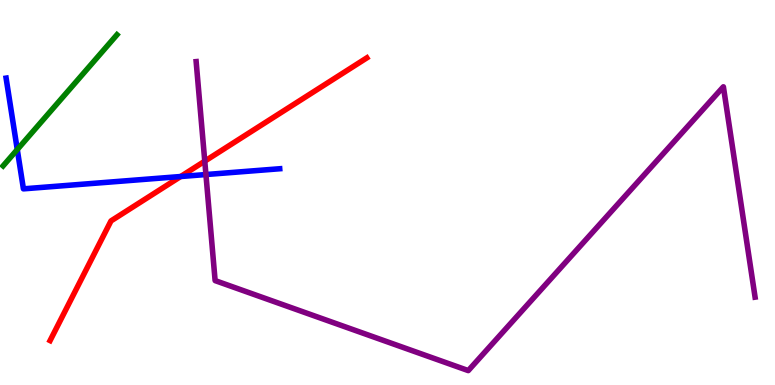[{'lines': ['blue', 'red'], 'intersections': [{'x': 2.33, 'y': 5.42}]}, {'lines': ['green', 'red'], 'intersections': []}, {'lines': ['purple', 'red'], 'intersections': [{'x': 2.64, 'y': 5.81}]}, {'lines': ['blue', 'green'], 'intersections': [{'x': 0.223, 'y': 6.12}]}, {'lines': ['blue', 'purple'], 'intersections': [{'x': 2.66, 'y': 5.47}]}, {'lines': ['green', 'purple'], 'intersections': []}]